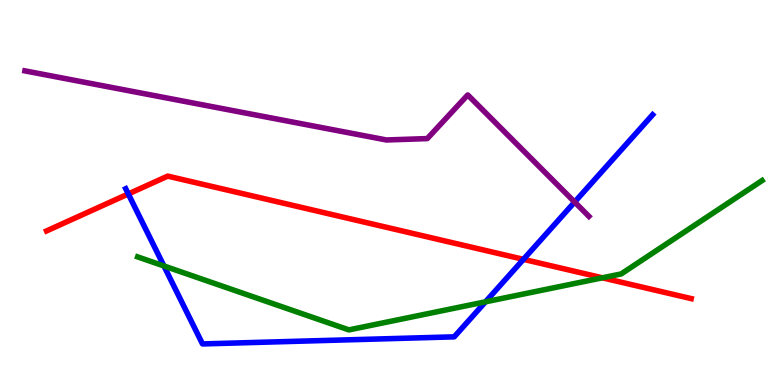[{'lines': ['blue', 'red'], 'intersections': [{'x': 1.66, 'y': 4.96}, {'x': 6.75, 'y': 3.26}]}, {'lines': ['green', 'red'], 'intersections': [{'x': 7.77, 'y': 2.78}]}, {'lines': ['purple', 'red'], 'intersections': []}, {'lines': ['blue', 'green'], 'intersections': [{'x': 2.12, 'y': 3.09}, {'x': 6.26, 'y': 2.16}]}, {'lines': ['blue', 'purple'], 'intersections': [{'x': 7.41, 'y': 4.75}]}, {'lines': ['green', 'purple'], 'intersections': []}]